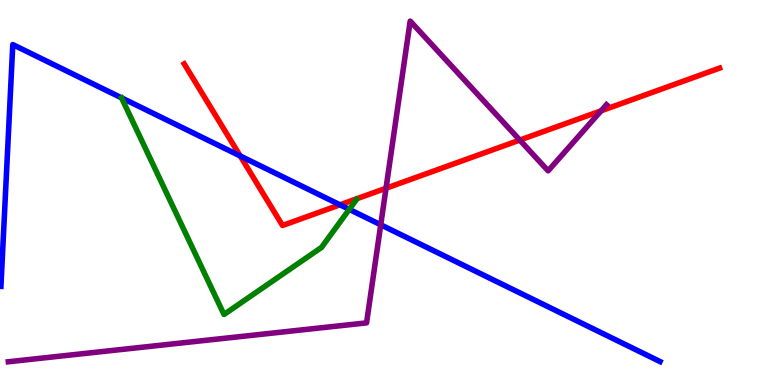[{'lines': ['blue', 'red'], 'intersections': [{'x': 3.1, 'y': 5.95}, {'x': 4.39, 'y': 4.68}]}, {'lines': ['green', 'red'], 'intersections': []}, {'lines': ['purple', 'red'], 'intersections': [{'x': 4.98, 'y': 5.11}, {'x': 6.71, 'y': 6.36}, {'x': 7.76, 'y': 7.12}]}, {'lines': ['blue', 'green'], 'intersections': [{'x': 4.51, 'y': 4.56}]}, {'lines': ['blue', 'purple'], 'intersections': [{'x': 4.91, 'y': 4.16}]}, {'lines': ['green', 'purple'], 'intersections': []}]